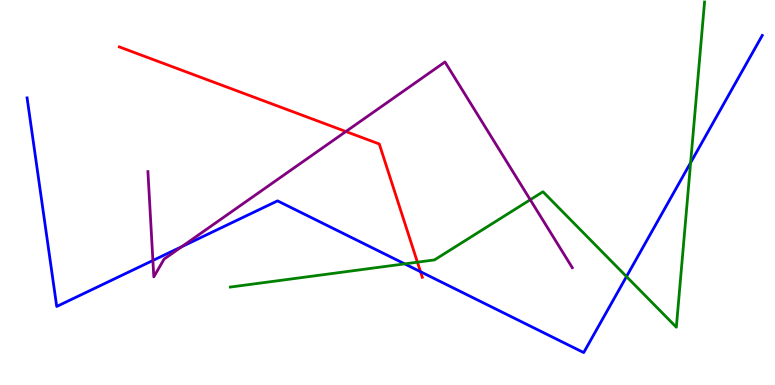[{'lines': ['blue', 'red'], 'intersections': [{'x': 5.43, 'y': 2.94}]}, {'lines': ['green', 'red'], 'intersections': [{'x': 5.39, 'y': 3.19}]}, {'lines': ['purple', 'red'], 'intersections': [{'x': 4.46, 'y': 6.58}]}, {'lines': ['blue', 'green'], 'intersections': [{'x': 5.22, 'y': 3.15}, {'x': 8.08, 'y': 2.82}, {'x': 8.91, 'y': 5.77}]}, {'lines': ['blue', 'purple'], 'intersections': [{'x': 1.97, 'y': 3.23}, {'x': 2.35, 'y': 3.59}]}, {'lines': ['green', 'purple'], 'intersections': [{'x': 6.84, 'y': 4.81}]}]